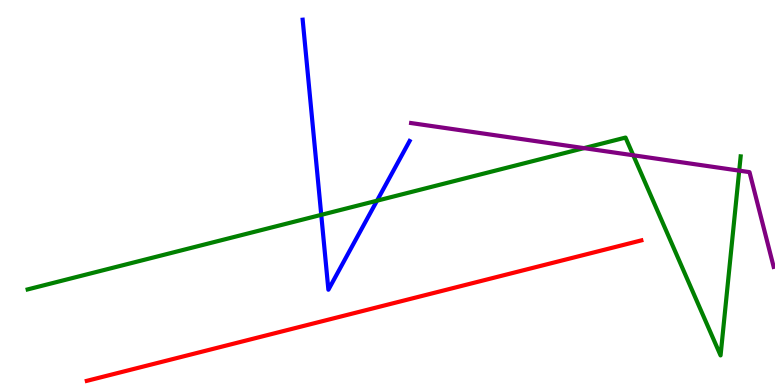[{'lines': ['blue', 'red'], 'intersections': []}, {'lines': ['green', 'red'], 'intersections': []}, {'lines': ['purple', 'red'], 'intersections': []}, {'lines': ['blue', 'green'], 'intersections': [{'x': 4.15, 'y': 4.42}, {'x': 4.86, 'y': 4.79}]}, {'lines': ['blue', 'purple'], 'intersections': []}, {'lines': ['green', 'purple'], 'intersections': [{'x': 7.54, 'y': 6.15}, {'x': 8.17, 'y': 5.97}, {'x': 9.54, 'y': 5.57}]}]